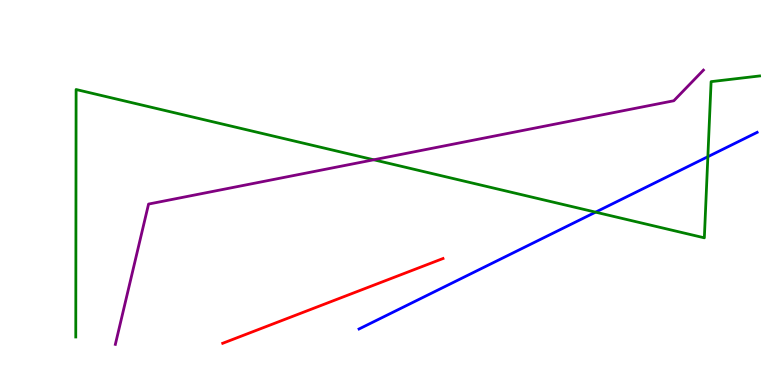[{'lines': ['blue', 'red'], 'intersections': []}, {'lines': ['green', 'red'], 'intersections': []}, {'lines': ['purple', 'red'], 'intersections': []}, {'lines': ['blue', 'green'], 'intersections': [{'x': 7.69, 'y': 4.49}, {'x': 9.13, 'y': 5.93}]}, {'lines': ['blue', 'purple'], 'intersections': []}, {'lines': ['green', 'purple'], 'intersections': [{'x': 4.82, 'y': 5.85}]}]